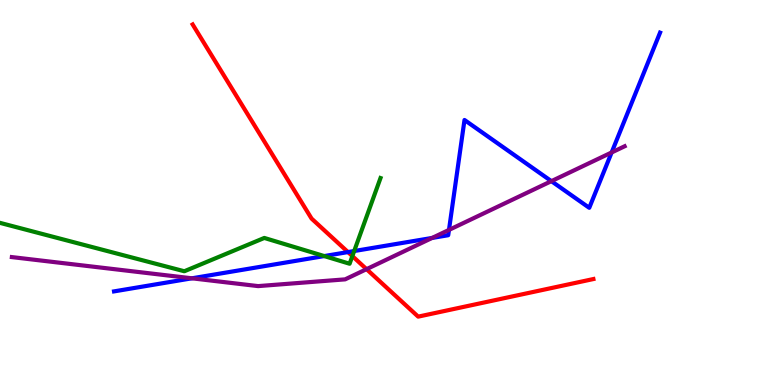[{'lines': ['blue', 'red'], 'intersections': [{'x': 4.49, 'y': 3.45}]}, {'lines': ['green', 'red'], 'intersections': [{'x': 4.55, 'y': 3.35}]}, {'lines': ['purple', 'red'], 'intersections': [{'x': 4.73, 'y': 3.01}]}, {'lines': ['blue', 'green'], 'intersections': [{'x': 4.18, 'y': 3.35}, {'x': 4.57, 'y': 3.48}]}, {'lines': ['blue', 'purple'], 'intersections': [{'x': 2.48, 'y': 2.77}, {'x': 5.58, 'y': 3.82}, {'x': 5.79, 'y': 4.03}, {'x': 7.11, 'y': 5.29}, {'x': 7.89, 'y': 6.04}]}, {'lines': ['green', 'purple'], 'intersections': []}]